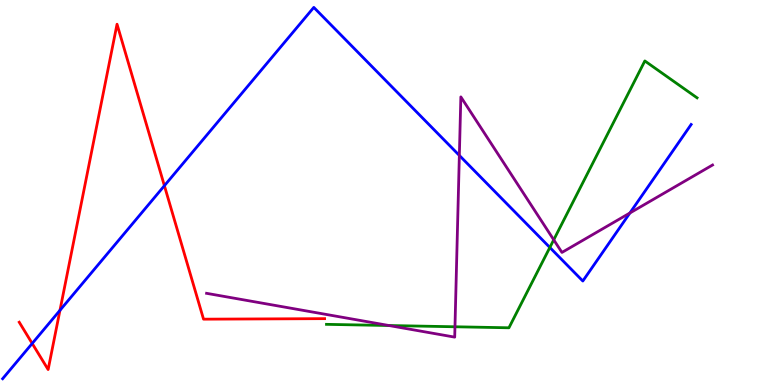[{'lines': ['blue', 'red'], 'intersections': [{'x': 0.415, 'y': 1.08}, {'x': 0.774, 'y': 1.94}, {'x': 2.12, 'y': 5.18}]}, {'lines': ['green', 'red'], 'intersections': []}, {'lines': ['purple', 'red'], 'intersections': []}, {'lines': ['blue', 'green'], 'intersections': [{'x': 7.09, 'y': 3.57}]}, {'lines': ['blue', 'purple'], 'intersections': [{'x': 5.93, 'y': 5.96}, {'x': 8.13, 'y': 4.47}]}, {'lines': ['green', 'purple'], 'intersections': [{'x': 5.02, 'y': 1.54}, {'x': 5.87, 'y': 1.51}, {'x': 7.14, 'y': 3.77}]}]